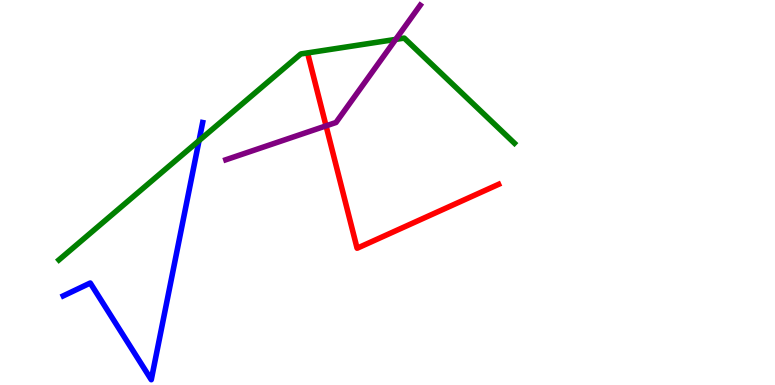[{'lines': ['blue', 'red'], 'intersections': []}, {'lines': ['green', 'red'], 'intersections': []}, {'lines': ['purple', 'red'], 'intersections': [{'x': 4.21, 'y': 6.73}]}, {'lines': ['blue', 'green'], 'intersections': [{'x': 2.57, 'y': 6.35}]}, {'lines': ['blue', 'purple'], 'intersections': []}, {'lines': ['green', 'purple'], 'intersections': [{'x': 5.11, 'y': 8.98}]}]